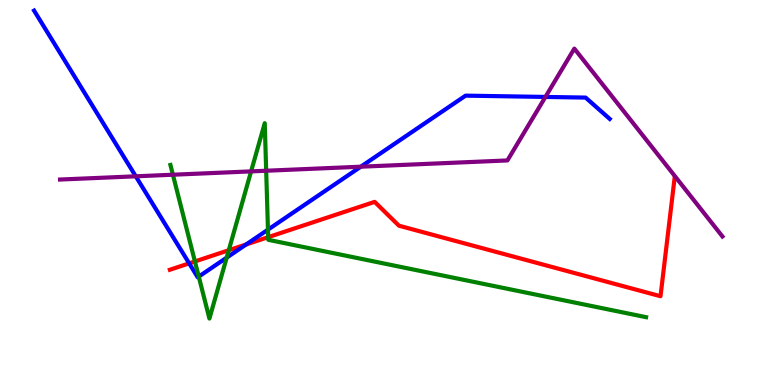[{'lines': ['blue', 'red'], 'intersections': [{'x': 2.44, 'y': 3.16}, {'x': 3.18, 'y': 3.65}]}, {'lines': ['green', 'red'], 'intersections': [{'x': 2.52, 'y': 3.21}, {'x': 2.95, 'y': 3.5}, {'x': 3.46, 'y': 3.84}]}, {'lines': ['purple', 'red'], 'intersections': []}, {'lines': ['blue', 'green'], 'intersections': [{'x': 2.56, 'y': 2.82}, {'x': 2.92, 'y': 3.31}, {'x': 3.46, 'y': 4.03}]}, {'lines': ['blue', 'purple'], 'intersections': [{'x': 1.75, 'y': 5.42}, {'x': 4.66, 'y': 5.67}, {'x': 7.04, 'y': 7.48}]}, {'lines': ['green', 'purple'], 'intersections': [{'x': 2.23, 'y': 5.46}, {'x': 3.24, 'y': 5.55}, {'x': 3.43, 'y': 5.57}]}]